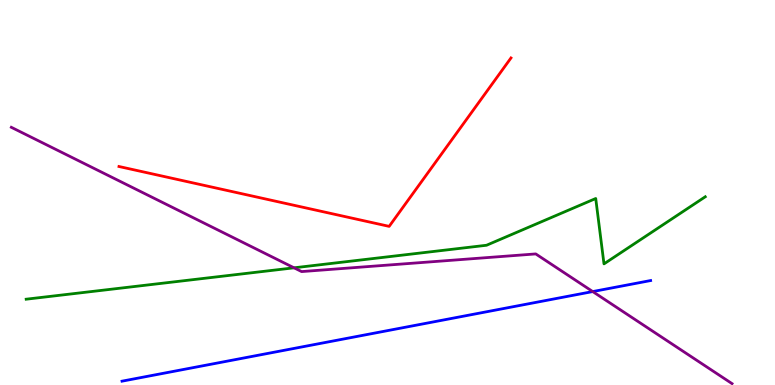[{'lines': ['blue', 'red'], 'intersections': []}, {'lines': ['green', 'red'], 'intersections': []}, {'lines': ['purple', 'red'], 'intersections': []}, {'lines': ['blue', 'green'], 'intersections': []}, {'lines': ['blue', 'purple'], 'intersections': [{'x': 7.65, 'y': 2.43}]}, {'lines': ['green', 'purple'], 'intersections': [{'x': 3.79, 'y': 3.04}]}]